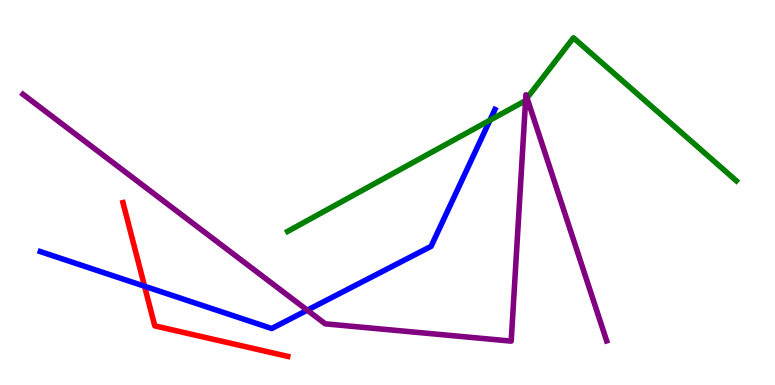[{'lines': ['blue', 'red'], 'intersections': [{'x': 1.87, 'y': 2.57}]}, {'lines': ['green', 'red'], 'intersections': []}, {'lines': ['purple', 'red'], 'intersections': []}, {'lines': ['blue', 'green'], 'intersections': [{'x': 6.32, 'y': 6.88}]}, {'lines': ['blue', 'purple'], 'intersections': [{'x': 3.96, 'y': 1.94}]}, {'lines': ['green', 'purple'], 'intersections': [{'x': 6.78, 'y': 7.41}, {'x': 6.8, 'y': 7.45}]}]